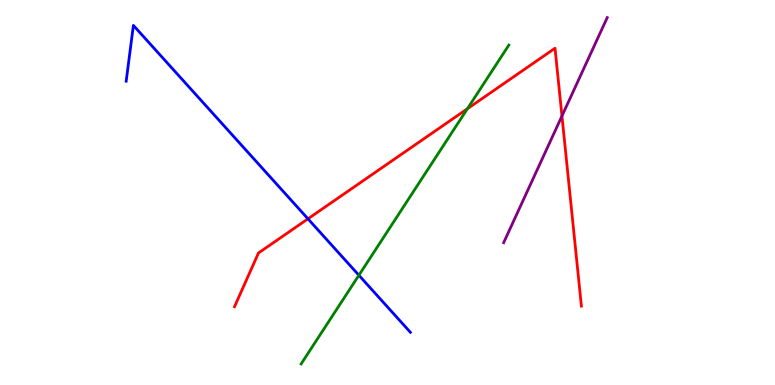[{'lines': ['blue', 'red'], 'intersections': [{'x': 3.97, 'y': 4.32}]}, {'lines': ['green', 'red'], 'intersections': [{'x': 6.03, 'y': 7.18}]}, {'lines': ['purple', 'red'], 'intersections': [{'x': 7.25, 'y': 6.99}]}, {'lines': ['blue', 'green'], 'intersections': [{'x': 4.63, 'y': 2.85}]}, {'lines': ['blue', 'purple'], 'intersections': []}, {'lines': ['green', 'purple'], 'intersections': []}]